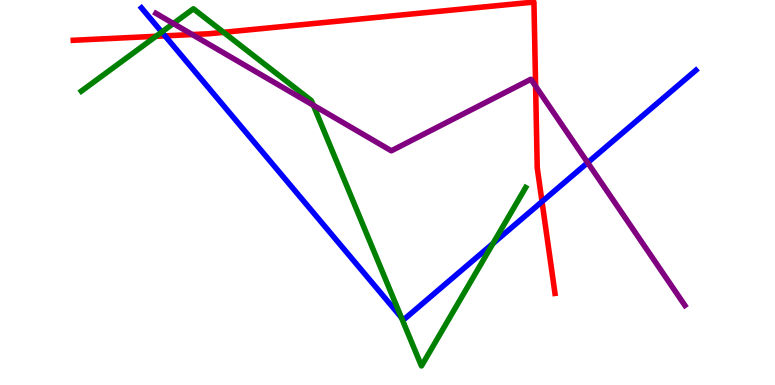[{'lines': ['blue', 'red'], 'intersections': [{'x': 2.13, 'y': 9.07}, {'x': 6.99, 'y': 4.76}]}, {'lines': ['green', 'red'], 'intersections': [{'x': 2.01, 'y': 9.06}, {'x': 2.89, 'y': 9.16}]}, {'lines': ['purple', 'red'], 'intersections': [{'x': 2.48, 'y': 9.1}, {'x': 6.91, 'y': 7.76}]}, {'lines': ['blue', 'green'], 'intersections': [{'x': 2.09, 'y': 9.17}, {'x': 5.18, 'y': 1.75}, {'x': 6.36, 'y': 3.68}]}, {'lines': ['blue', 'purple'], 'intersections': [{'x': 7.58, 'y': 5.78}]}, {'lines': ['green', 'purple'], 'intersections': [{'x': 2.24, 'y': 9.39}, {'x': 4.04, 'y': 7.27}]}]